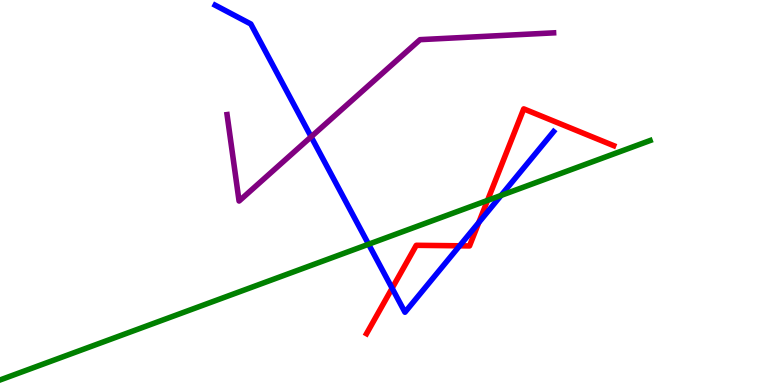[{'lines': ['blue', 'red'], 'intersections': [{'x': 5.06, 'y': 2.51}, {'x': 5.93, 'y': 3.62}, {'x': 6.18, 'y': 4.22}]}, {'lines': ['green', 'red'], 'intersections': [{'x': 6.29, 'y': 4.79}]}, {'lines': ['purple', 'red'], 'intersections': []}, {'lines': ['blue', 'green'], 'intersections': [{'x': 4.76, 'y': 3.66}, {'x': 6.47, 'y': 4.92}]}, {'lines': ['blue', 'purple'], 'intersections': [{'x': 4.01, 'y': 6.45}]}, {'lines': ['green', 'purple'], 'intersections': []}]